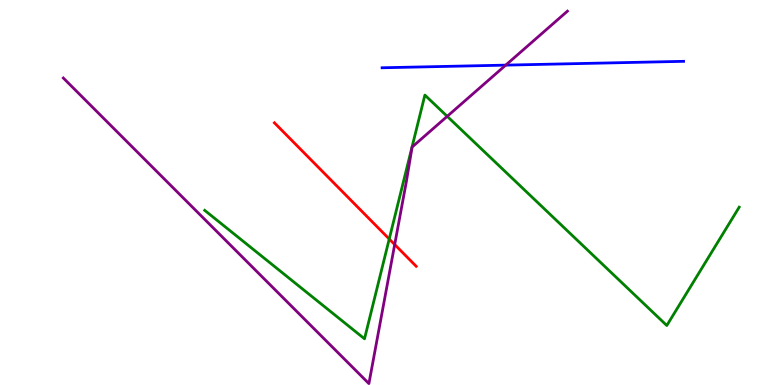[{'lines': ['blue', 'red'], 'intersections': []}, {'lines': ['green', 'red'], 'intersections': [{'x': 5.02, 'y': 3.79}]}, {'lines': ['purple', 'red'], 'intersections': [{'x': 5.09, 'y': 3.65}]}, {'lines': ['blue', 'green'], 'intersections': []}, {'lines': ['blue', 'purple'], 'intersections': [{'x': 6.53, 'y': 8.31}]}, {'lines': ['green', 'purple'], 'intersections': [{'x': 5.77, 'y': 6.98}]}]